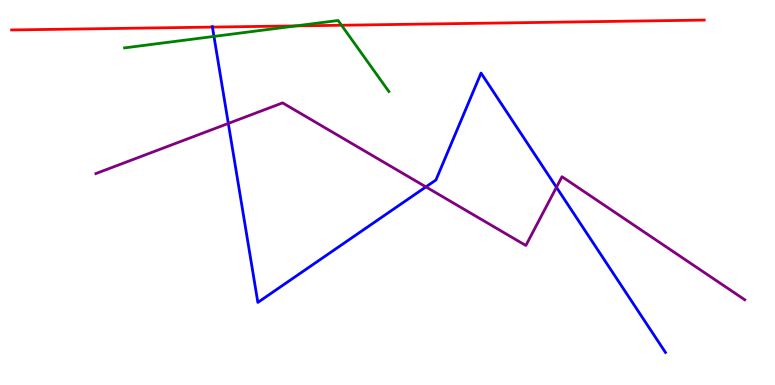[{'lines': ['blue', 'red'], 'intersections': [{'x': 2.74, 'y': 9.3}]}, {'lines': ['green', 'red'], 'intersections': [{'x': 3.82, 'y': 9.33}, {'x': 4.41, 'y': 9.34}]}, {'lines': ['purple', 'red'], 'intersections': []}, {'lines': ['blue', 'green'], 'intersections': [{'x': 2.76, 'y': 9.05}]}, {'lines': ['blue', 'purple'], 'intersections': [{'x': 2.95, 'y': 6.79}, {'x': 5.5, 'y': 5.15}, {'x': 7.18, 'y': 5.14}]}, {'lines': ['green', 'purple'], 'intersections': []}]